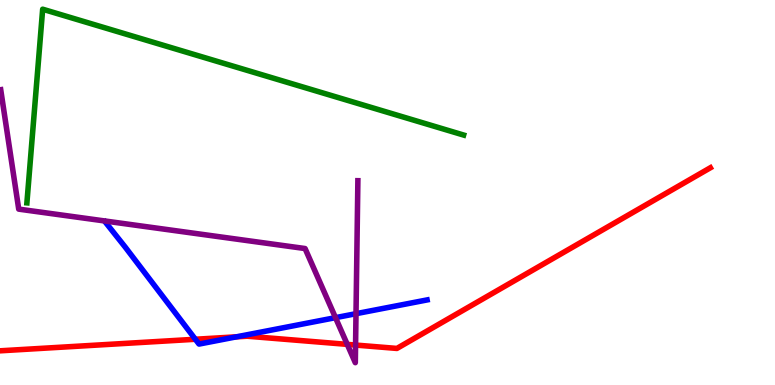[{'lines': ['blue', 'red'], 'intersections': [{'x': 2.52, 'y': 1.19}, {'x': 3.05, 'y': 1.25}]}, {'lines': ['green', 'red'], 'intersections': []}, {'lines': ['purple', 'red'], 'intersections': [{'x': 4.48, 'y': 1.06}, {'x': 4.59, 'y': 1.04}]}, {'lines': ['blue', 'green'], 'intersections': []}, {'lines': ['blue', 'purple'], 'intersections': [{'x': 4.33, 'y': 1.75}, {'x': 4.59, 'y': 1.85}]}, {'lines': ['green', 'purple'], 'intersections': []}]